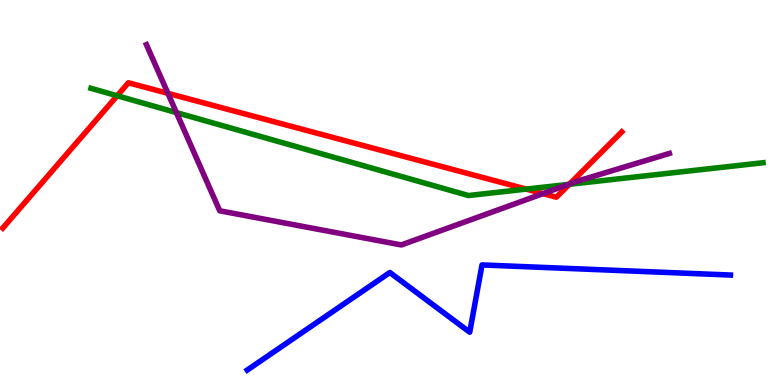[{'lines': ['blue', 'red'], 'intersections': []}, {'lines': ['green', 'red'], 'intersections': [{'x': 1.51, 'y': 7.51}, {'x': 6.79, 'y': 5.09}, {'x': 7.35, 'y': 5.21}]}, {'lines': ['purple', 'red'], 'intersections': [{'x': 2.17, 'y': 7.58}, {'x': 7.01, 'y': 4.97}, {'x': 7.35, 'y': 5.22}]}, {'lines': ['blue', 'green'], 'intersections': []}, {'lines': ['blue', 'purple'], 'intersections': []}, {'lines': ['green', 'purple'], 'intersections': [{'x': 2.28, 'y': 7.08}, {'x': 7.33, 'y': 5.21}]}]